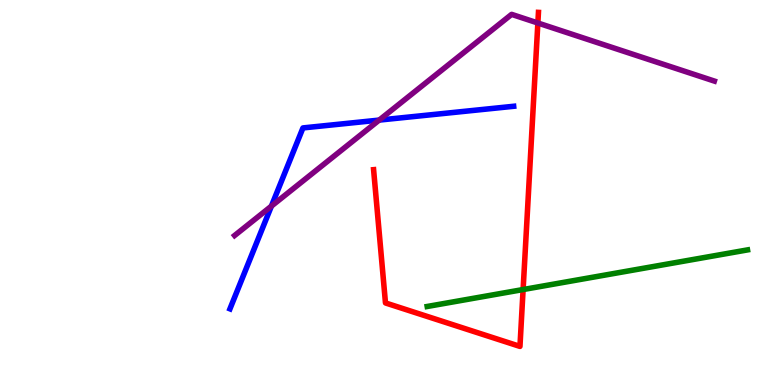[{'lines': ['blue', 'red'], 'intersections': []}, {'lines': ['green', 'red'], 'intersections': [{'x': 6.75, 'y': 2.48}]}, {'lines': ['purple', 'red'], 'intersections': [{'x': 6.94, 'y': 9.4}]}, {'lines': ['blue', 'green'], 'intersections': []}, {'lines': ['blue', 'purple'], 'intersections': [{'x': 3.5, 'y': 4.65}, {'x': 4.89, 'y': 6.88}]}, {'lines': ['green', 'purple'], 'intersections': []}]